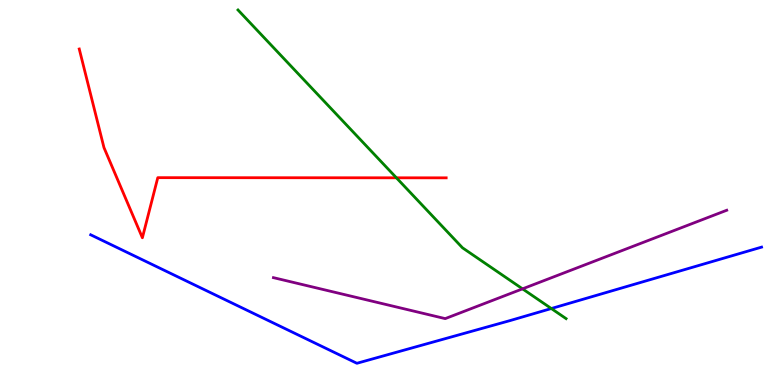[{'lines': ['blue', 'red'], 'intersections': []}, {'lines': ['green', 'red'], 'intersections': [{'x': 5.11, 'y': 5.38}]}, {'lines': ['purple', 'red'], 'intersections': []}, {'lines': ['blue', 'green'], 'intersections': [{'x': 7.11, 'y': 1.99}]}, {'lines': ['blue', 'purple'], 'intersections': []}, {'lines': ['green', 'purple'], 'intersections': [{'x': 6.74, 'y': 2.5}]}]